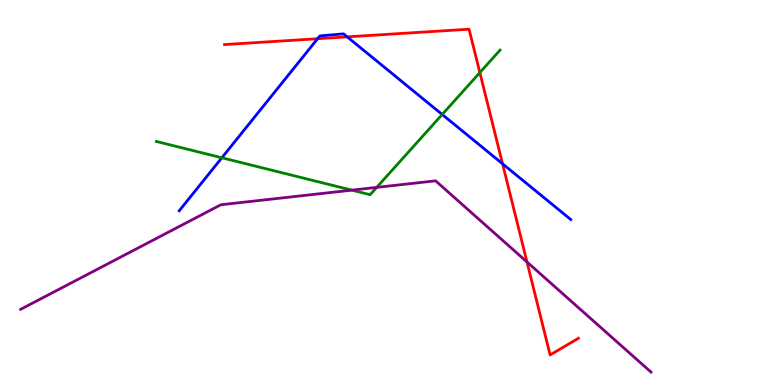[{'lines': ['blue', 'red'], 'intersections': [{'x': 4.1, 'y': 8.99}, {'x': 4.48, 'y': 9.04}, {'x': 6.48, 'y': 5.75}]}, {'lines': ['green', 'red'], 'intersections': [{'x': 6.19, 'y': 8.11}]}, {'lines': ['purple', 'red'], 'intersections': [{'x': 6.8, 'y': 3.2}]}, {'lines': ['blue', 'green'], 'intersections': [{'x': 2.86, 'y': 5.9}, {'x': 5.71, 'y': 7.03}]}, {'lines': ['blue', 'purple'], 'intersections': []}, {'lines': ['green', 'purple'], 'intersections': [{'x': 4.54, 'y': 5.06}, {'x': 4.86, 'y': 5.13}]}]